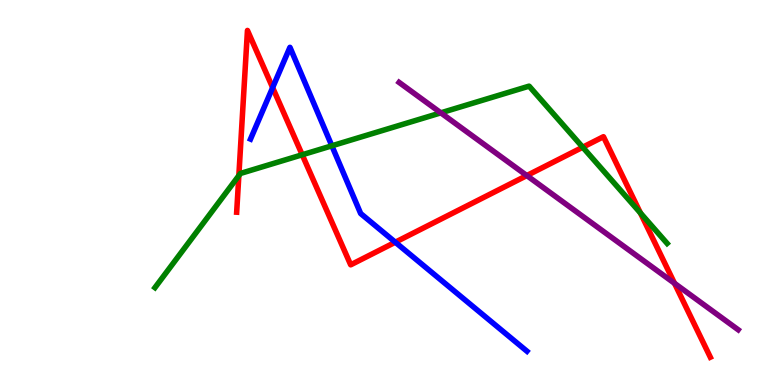[{'lines': ['blue', 'red'], 'intersections': [{'x': 3.52, 'y': 7.72}, {'x': 5.1, 'y': 3.71}]}, {'lines': ['green', 'red'], 'intersections': [{'x': 3.08, 'y': 5.44}, {'x': 3.9, 'y': 5.98}, {'x': 7.52, 'y': 6.18}, {'x': 8.26, 'y': 4.47}]}, {'lines': ['purple', 'red'], 'intersections': [{'x': 6.8, 'y': 5.44}, {'x': 8.7, 'y': 2.64}]}, {'lines': ['blue', 'green'], 'intersections': [{'x': 4.28, 'y': 6.21}]}, {'lines': ['blue', 'purple'], 'intersections': []}, {'lines': ['green', 'purple'], 'intersections': [{'x': 5.69, 'y': 7.07}]}]